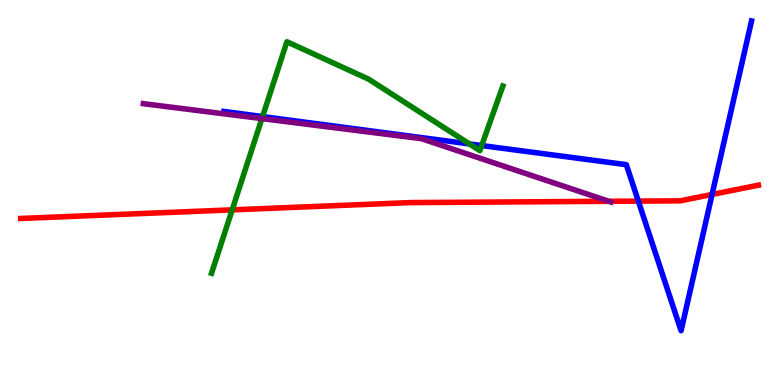[{'lines': ['blue', 'red'], 'intersections': [{'x': 8.24, 'y': 4.78}, {'x': 9.19, 'y': 4.95}]}, {'lines': ['green', 'red'], 'intersections': [{'x': 3.0, 'y': 4.55}]}, {'lines': ['purple', 'red'], 'intersections': [{'x': 7.86, 'y': 4.77}]}, {'lines': ['blue', 'green'], 'intersections': [{'x': 3.39, 'y': 6.97}, {'x': 6.06, 'y': 6.26}, {'x': 6.22, 'y': 6.22}]}, {'lines': ['blue', 'purple'], 'intersections': []}, {'lines': ['green', 'purple'], 'intersections': [{'x': 3.38, 'y': 6.92}]}]